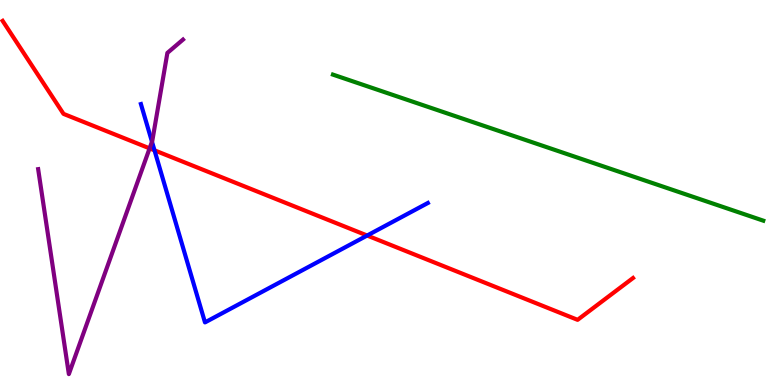[{'lines': ['blue', 'red'], 'intersections': [{'x': 1.99, 'y': 6.1}, {'x': 4.74, 'y': 3.88}]}, {'lines': ['green', 'red'], 'intersections': []}, {'lines': ['purple', 'red'], 'intersections': [{'x': 1.93, 'y': 6.15}]}, {'lines': ['blue', 'green'], 'intersections': []}, {'lines': ['blue', 'purple'], 'intersections': [{'x': 1.96, 'y': 6.32}]}, {'lines': ['green', 'purple'], 'intersections': []}]